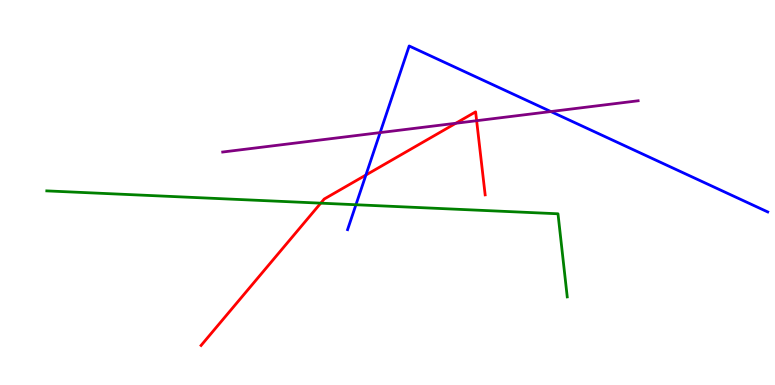[{'lines': ['blue', 'red'], 'intersections': [{'x': 4.72, 'y': 5.45}]}, {'lines': ['green', 'red'], 'intersections': [{'x': 4.14, 'y': 4.72}]}, {'lines': ['purple', 'red'], 'intersections': [{'x': 5.88, 'y': 6.8}, {'x': 6.15, 'y': 6.86}]}, {'lines': ['blue', 'green'], 'intersections': [{'x': 4.59, 'y': 4.68}]}, {'lines': ['blue', 'purple'], 'intersections': [{'x': 4.9, 'y': 6.56}, {'x': 7.11, 'y': 7.1}]}, {'lines': ['green', 'purple'], 'intersections': []}]